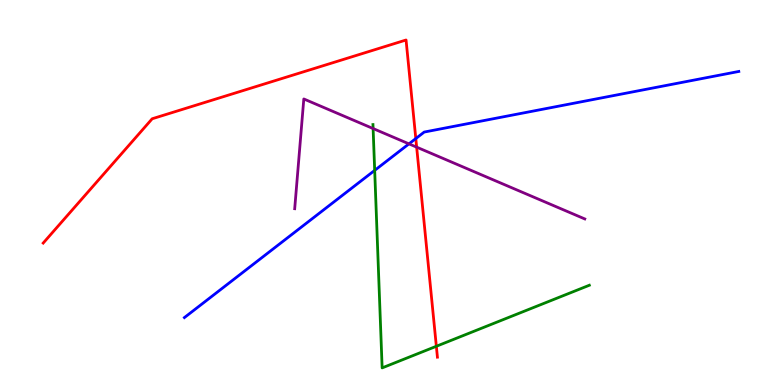[{'lines': ['blue', 'red'], 'intersections': [{'x': 5.37, 'y': 6.4}]}, {'lines': ['green', 'red'], 'intersections': [{'x': 5.63, 'y': 1.01}]}, {'lines': ['purple', 'red'], 'intersections': [{'x': 5.38, 'y': 6.18}]}, {'lines': ['blue', 'green'], 'intersections': [{'x': 4.83, 'y': 5.57}]}, {'lines': ['blue', 'purple'], 'intersections': [{'x': 5.28, 'y': 6.26}]}, {'lines': ['green', 'purple'], 'intersections': [{'x': 4.81, 'y': 6.66}]}]